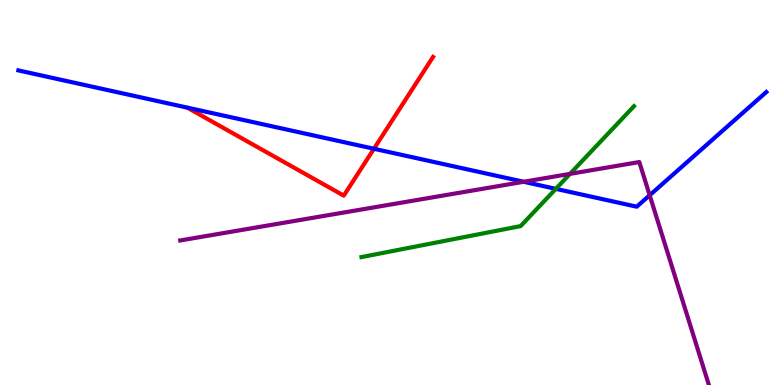[{'lines': ['blue', 'red'], 'intersections': [{'x': 4.83, 'y': 6.14}]}, {'lines': ['green', 'red'], 'intersections': []}, {'lines': ['purple', 'red'], 'intersections': []}, {'lines': ['blue', 'green'], 'intersections': [{'x': 7.17, 'y': 5.09}]}, {'lines': ['blue', 'purple'], 'intersections': [{'x': 6.76, 'y': 5.28}, {'x': 8.38, 'y': 4.93}]}, {'lines': ['green', 'purple'], 'intersections': [{'x': 7.35, 'y': 5.48}]}]